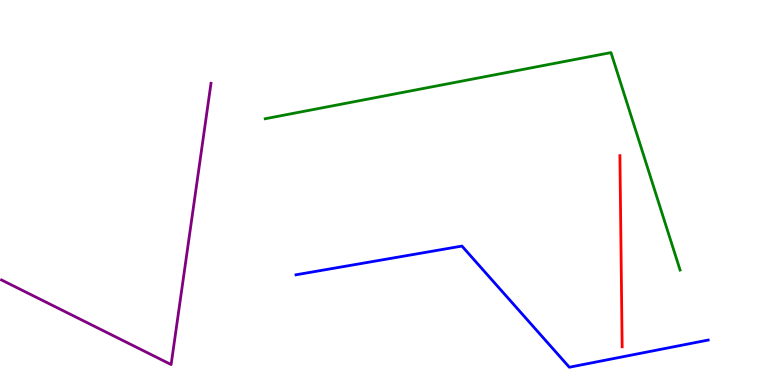[{'lines': ['blue', 'red'], 'intersections': []}, {'lines': ['green', 'red'], 'intersections': []}, {'lines': ['purple', 'red'], 'intersections': []}, {'lines': ['blue', 'green'], 'intersections': []}, {'lines': ['blue', 'purple'], 'intersections': []}, {'lines': ['green', 'purple'], 'intersections': []}]